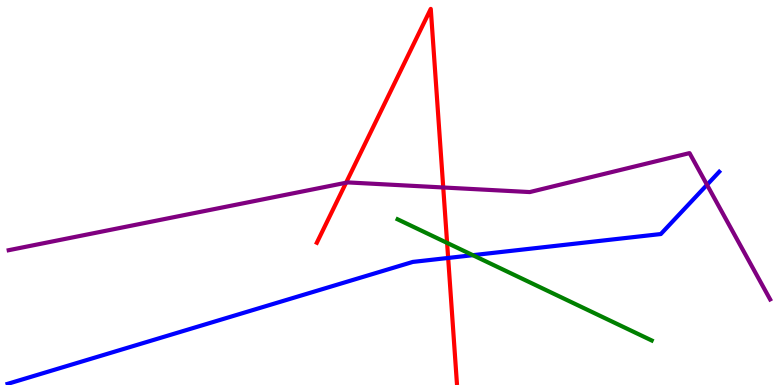[{'lines': ['blue', 'red'], 'intersections': [{'x': 5.78, 'y': 3.3}]}, {'lines': ['green', 'red'], 'intersections': [{'x': 5.77, 'y': 3.69}]}, {'lines': ['purple', 'red'], 'intersections': [{'x': 4.47, 'y': 5.25}, {'x': 5.72, 'y': 5.13}]}, {'lines': ['blue', 'green'], 'intersections': [{'x': 6.1, 'y': 3.37}]}, {'lines': ['blue', 'purple'], 'intersections': [{'x': 9.12, 'y': 5.2}]}, {'lines': ['green', 'purple'], 'intersections': []}]